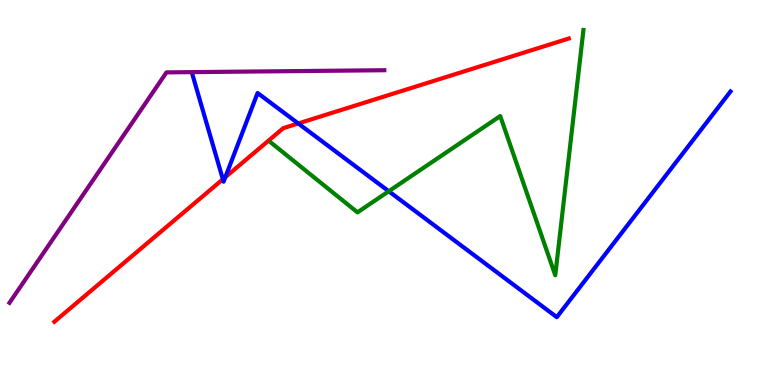[{'lines': ['blue', 'red'], 'intersections': [{'x': 2.88, 'y': 5.34}, {'x': 2.91, 'y': 5.4}, {'x': 3.85, 'y': 6.79}]}, {'lines': ['green', 'red'], 'intersections': []}, {'lines': ['purple', 'red'], 'intersections': []}, {'lines': ['blue', 'green'], 'intersections': [{'x': 5.02, 'y': 5.03}]}, {'lines': ['blue', 'purple'], 'intersections': []}, {'lines': ['green', 'purple'], 'intersections': []}]